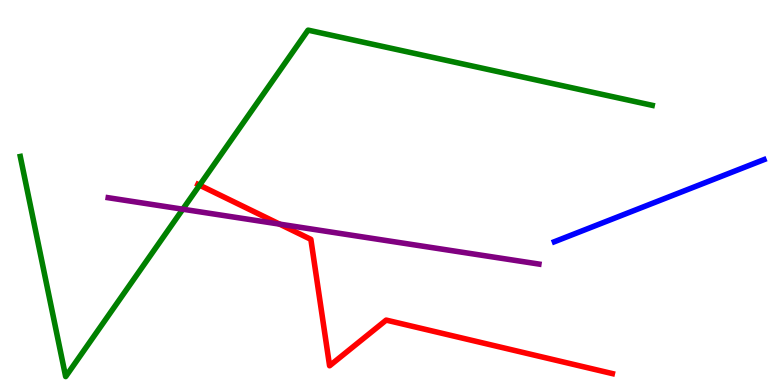[{'lines': ['blue', 'red'], 'intersections': []}, {'lines': ['green', 'red'], 'intersections': [{'x': 2.58, 'y': 5.19}]}, {'lines': ['purple', 'red'], 'intersections': [{'x': 3.61, 'y': 4.18}]}, {'lines': ['blue', 'green'], 'intersections': []}, {'lines': ['blue', 'purple'], 'intersections': []}, {'lines': ['green', 'purple'], 'intersections': [{'x': 2.36, 'y': 4.57}]}]